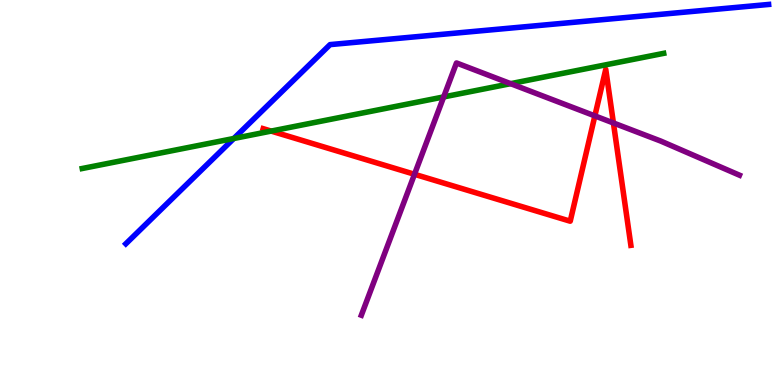[{'lines': ['blue', 'red'], 'intersections': []}, {'lines': ['green', 'red'], 'intersections': [{'x': 3.5, 'y': 6.6}]}, {'lines': ['purple', 'red'], 'intersections': [{'x': 5.35, 'y': 5.47}, {'x': 7.68, 'y': 6.99}, {'x': 7.92, 'y': 6.81}]}, {'lines': ['blue', 'green'], 'intersections': [{'x': 3.02, 'y': 6.4}]}, {'lines': ['blue', 'purple'], 'intersections': []}, {'lines': ['green', 'purple'], 'intersections': [{'x': 5.72, 'y': 7.48}, {'x': 6.59, 'y': 7.83}]}]